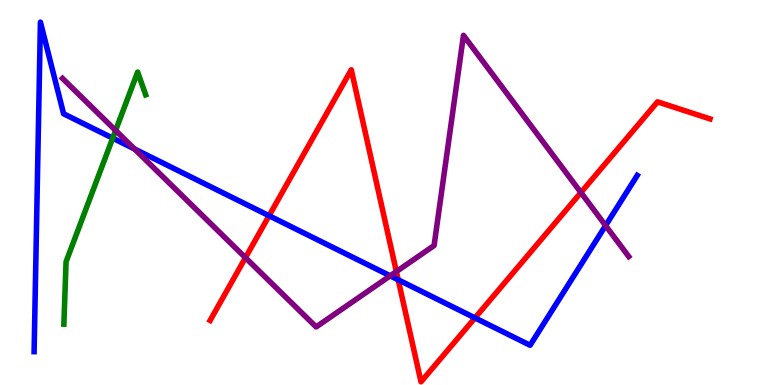[{'lines': ['blue', 'red'], 'intersections': [{'x': 3.47, 'y': 4.4}, {'x': 5.14, 'y': 2.73}, {'x': 6.13, 'y': 1.74}]}, {'lines': ['green', 'red'], 'intersections': []}, {'lines': ['purple', 'red'], 'intersections': [{'x': 3.17, 'y': 3.31}, {'x': 5.11, 'y': 2.95}, {'x': 7.5, 'y': 5.0}]}, {'lines': ['blue', 'green'], 'intersections': [{'x': 1.45, 'y': 6.41}]}, {'lines': ['blue', 'purple'], 'intersections': [{'x': 1.74, 'y': 6.13}, {'x': 5.03, 'y': 2.84}, {'x': 7.81, 'y': 4.14}]}, {'lines': ['green', 'purple'], 'intersections': [{'x': 1.49, 'y': 6.61}]}]